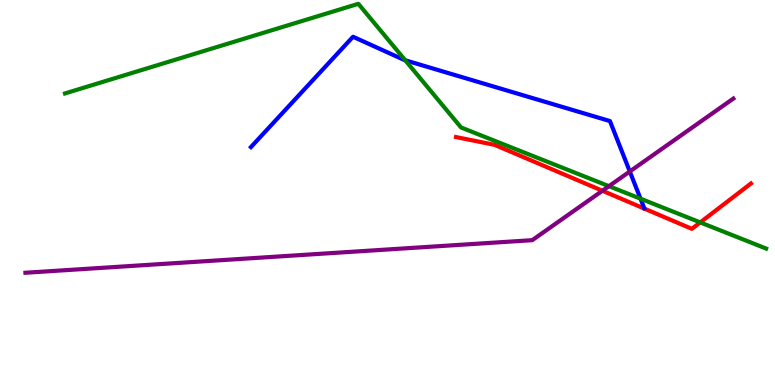[{'lines': ['blue', 'red'], 'intersections': []}, {'lines': ['green', 'red'], 'intersections': [{'x': 9.04, 'y': 4.22}]}, {'lines': ['purple', 'red'], 'intersections': [{'x': 7.77, 'y': 5.05}]}, {'lines': ['blue', 'green'], 'intersections': [{'x': 5.23, 'y': 8.43}, {'x': 8.26, 'y': 4.84}]}, {'lines': ['blue', 'purple'], 'intersections': [{'x': 8.13, 'y': 5.55}]}, {'lines': ['green', 'purple'], 'intersections': [{'x': 7.86, 'y': 5.16}]}]